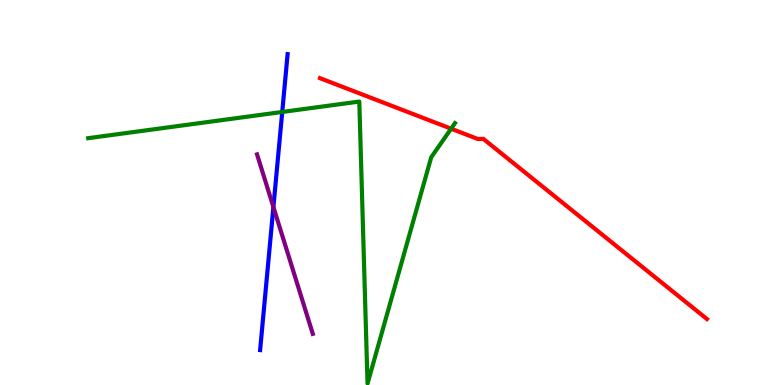[{'lines': ['blue', 'red'], 'intersections': []}, {'lines': ['green', 'red'], 'intersections': [{'x': 5.82, 'y': 6.66}]}, {'lines': ['purple', 'red'], 'intersections': []}, {'lines': ['blue', 'green'], 'intersections': [{'x': 3.64, 'y': 7.09}]}, {'lines': ['blue', 'purple'], 'intersections': [{'x': 3.53, 'y': 4.62}]}, {'lines': ['green', 'purple'], 'intersections': []}]